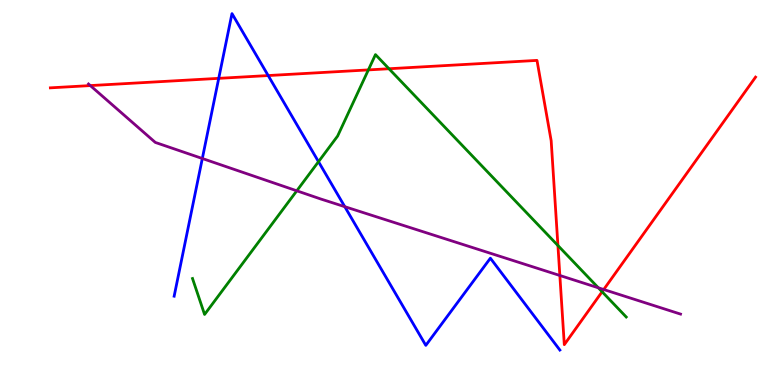[{'lines': ['blue', 'red'], 'intersections': [{'x': 2.82, 'y': 7.97}, {'x': 3.46, 'y': 8.04}]}, {'lines': ['green', 'red'], 'intersections': [{'x': 4.75, 'y': 8.18}, {'x': 5.02, 'y': 8.21}, {'x': 7.2, 'y': 3.62}, {'x': 7.77, 'y': 2.42}]}, {'lines': ['purple', 'red'], 'intersections': [{'x': 1.17, 'y': 7.78}, {'x': 7.22, 'y': 2.84}, {'x': 7.79, 'y': 2.48}]}, {'lines': ['blue', 'green'], 'intersections': [{'x': 4.11, 'y': 5.8}]}, {'lines': ['blue', 'purple'], 'intersections': [{'x': 2.61, 'y': 5.88}, {'x': 4.45, 'y': 4.63}]}, {'lines': ['green', 'purple'], 'intersections': [{'x': 3.83, 'y': 5.04}, {'x': 7.72, 'y': 2.53}]}]